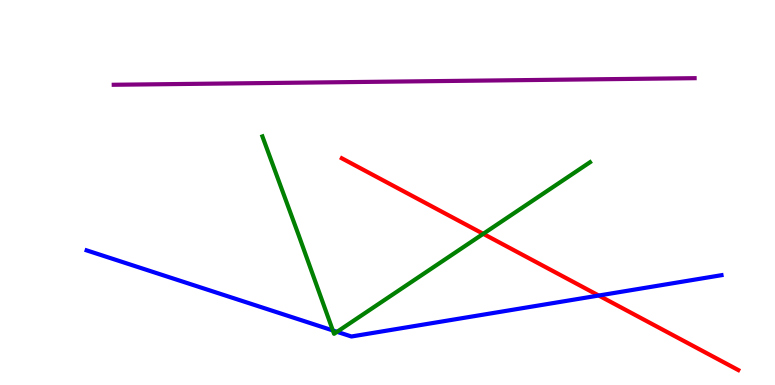[{'lines': ['blue', 'red'], 'intersections': [{'x': 7.73, 'y': 2.32}]}, {'lines': ['green', 'red'], 'intersections': [{'x': 6.24, 'y': 3.93}]}, {'lines': ['purple', 'red'], 'intersections': []}, {'lines': ['blue', 'green'], 'intersections': [{'x': 4.29, 'y': 1.42}, {'x': 4.35, 'y': 1.38}]}, {'lines': ['blue', 'purple'], 'intersections': []}, {'lines': ['green', 'purple'], 'intersections': []}]